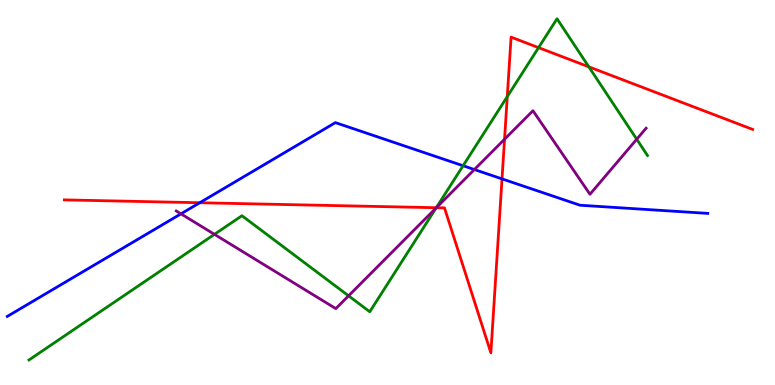[{'lines': ['blue', 'red'], 'intersections': [{'x': 2.58, 'y': 4.73}, {'x': 6.48, 'y': 5.35}]}, {'lines': ['green', 'red'], 'intersections': [{'x': 5.63, 'y': 4.6}, {'x': 6.55, 'y': 7.49}, {'x': 6.95, 'y': 8.76}, {'x': 7.6, 'y': 8.26}]}, {'lines': ['purple', 'red'], 'intersections': [{'x': 5.63, 'y': 4.6}, {'x': 6.51, 'y': 6.38}]}, {'lines': ['blue', 'green'], 'intersections': [{'x': 5.98, 'y': 5.7}]}, {'lines': ['blue', 'purple'], 'intersections': [{'x': 2.33, 'y': 4.45}, {'x': 6.12, 'y': 5.6}]}, {'lines': ['green', 'purple'], 'intersections': [{'x': 2.77, 'y': 3.91}, {'x': 4.5, 'y': 2.32}, {'x': 5.63, 'y': 4.6}, {'x': 8.22, 'y': 6.38}]}]